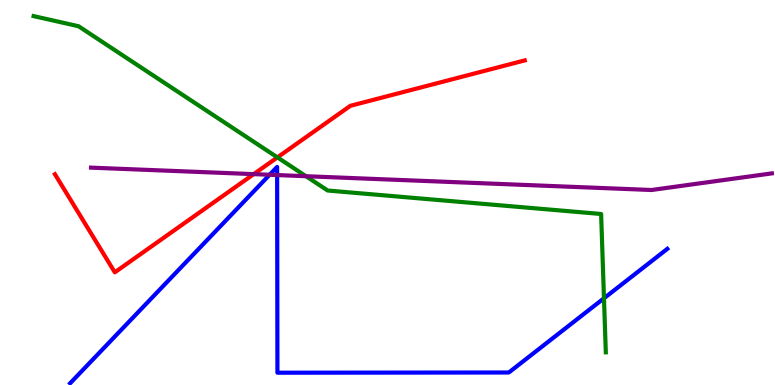[{'lines': ['blue', 'red'], 'intersections': []}, {'lines': ['green', 'red'], 'intersections': [{'x': 3.58, 'y': 5.91}]}, {'lines': ['purple', 'red'], 'intersections': [{'x': 3.27, 'y': 5.48}]}, {'lines': ['blue', 'green'], 'intersections': [{'x': 7.79, 'y': 2.25}]}, {'lines': ['blue', 'purple'], 'intersections': [{'x': 3.48, 'y': 5.46}, {'x': 3.58, 'y': 5.45}]}, {'lines': ['green', 'purple'], 'intersections': [{'x': 3.95, 'y': 5.42}]}]